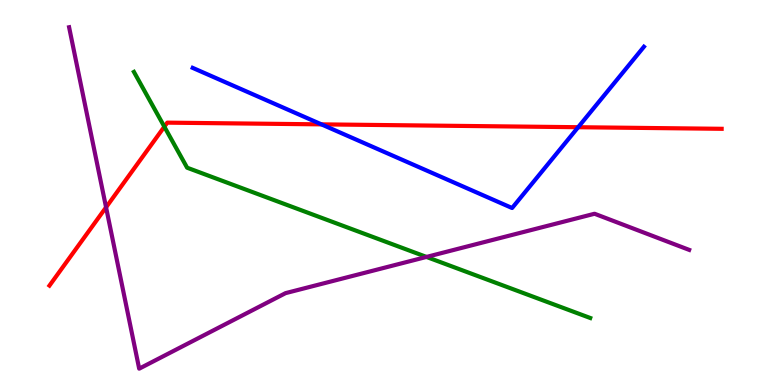[{'lines': ['blue', 'red'], 'intersections': [{'x': 4.15, 'y': 6.77}, {'x': 7.46, 'y': 6.7}]}, {'lines': ['green', 'red'], 'intersections': [{'x': 2.12, 'y': 6.71}]}, {'lines': ['purple', 'red'], 'intersections': [{'x': 1.37, 'y': 4.62}]}, {'lines': ['blue', 'green'], 'intersections': []}, {'lines': ['blue', 'purple'], 'intersections': []}, {'lines': ['green', 'purple'], 'intersections': [{'x': 5.5, 'y': 3.33}]}]